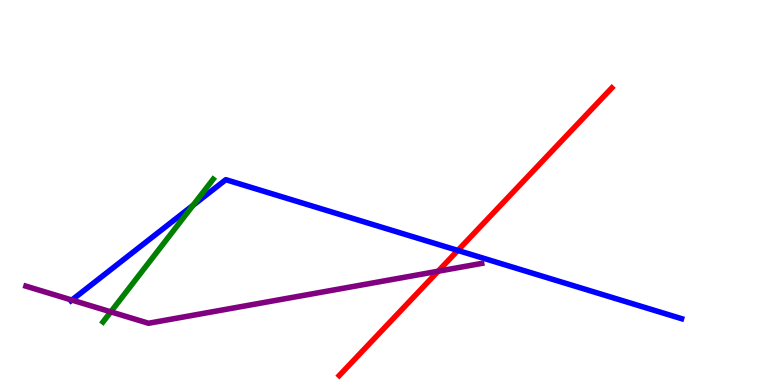[{'lines': ['blue', 'red'], 'intersections': [{'x': 5.91, 'y': 3.5}]}, {'lines': ['green', 'red'], 'intersections': []}, {'lines': ['purple', 'red'], 'intersections': [{'x': 5.65, 'y': 2.96}]}, {'lines': ['blue', 'green'], 'intersections': [{'x': 2.49, 'y': 4.67}]}, {'lines': ['blue', 'purple'], 'intersections': [{'x': 0.927, 'y': 2.21}]}, {'lines': ['green', 'purple'], 'intersections': [{'x': 1.43, 'y': 1.9}]}]